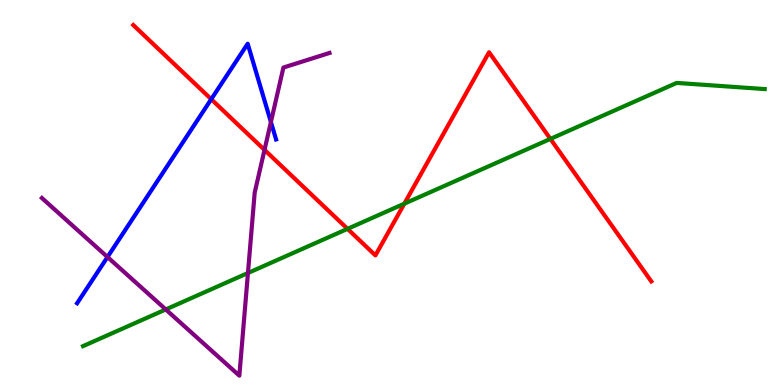[{'lines': ['blue', 'red'], 'intersections': [{'x': 2.73, 'y': 7.42}]}, {'lines': ['green', 'red'], 'intersections': [{'x': 4.48, 'y': 4.06}, {'x': 5.22, 'y': 4.71}, {'x': 7.1, 'y': 6.39}]}, {'lines': ['purple', 'red'], 'intersections': [{'x': 3.41, 'y': 6.11}]}, {'lines': ['blue', 'green'], 'intersections': []}, {'lines': ['blue', 'purple'], 'intersections': [{'x': 1.39, 'y': 3.32}, {'x': 3.5, 'y': 6.83}]}, {'lines': ['green', 'purple'], 'intersections': [{'x': 2.14, 'y': 1.96}, {'x': 3.2, 'y': 2.91}]}]